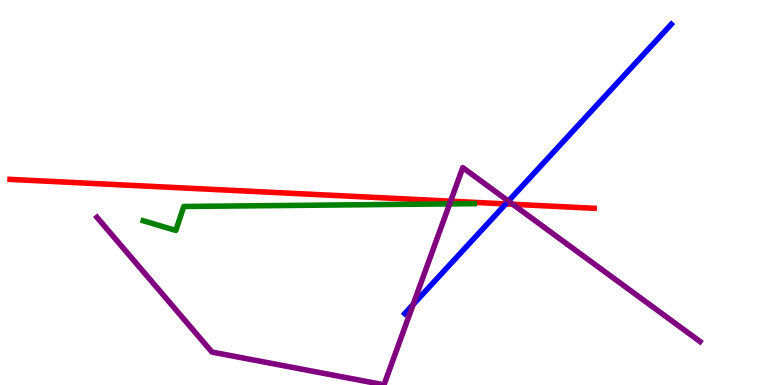[{'lines': ['blue', 'red'], 'intersections': [{'x': 6.53, 'y': 4.7}]}, {'lines': ['green', 'red'], 'intersections': []}, {'lines': ['purple', 'red'], 'intersections': [{'x': 5.81, 'y': 4.77}, {'x': 6.62, 'y': 4.69}]}, {'lines': ['blue', 'green'], 'intersections': []}, {'lines': ['blue', 'purple'], 'intersections': [{'x': 5.33, 'y': 2.09}, {'x': 6.56, 'y': 4.78}]}, {'lines': ['green', 'purple'], 'intersections': [{'x': 5.8, 'y': 4.7}]}]